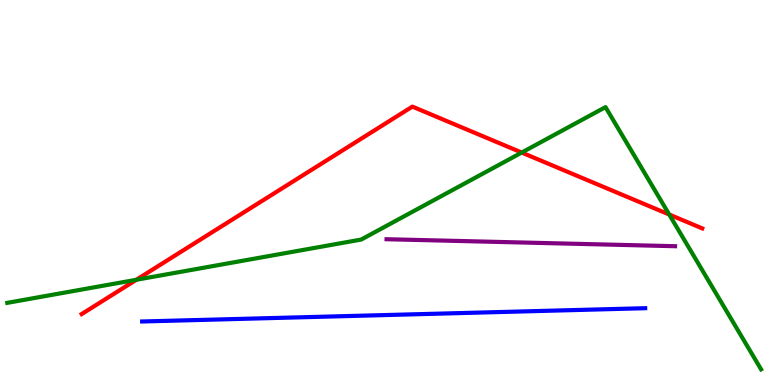[{'lines': ['blue', 'red'], 'intersections': []}, {'lines': ['green', 'red'], 'intersections': [{'x': 1.76, 'y': 2.73}, {'x': 6.73, 'y': 6.04}, {'x': 8.64, 'y': 4.43}]}, {'lines': ['purple', 'red'], 'intersections': []}, {'lines': ['blue', 'green'], 'intersections': []}, {'lines': ['blue', 'purple'], 'intersections': []}, {'lines': ['green', 'purple'], 'intersections': []}]